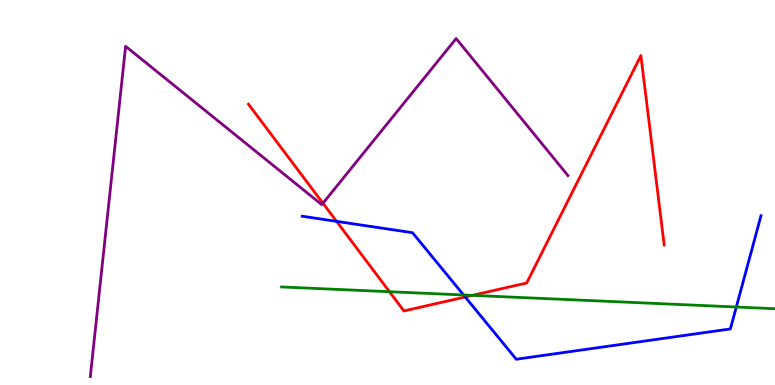[{'lines': ['blue', 'red'], 'intersections': [{'x': 4.34, 'y': 4.25}, {'x': 6.0, 'y': 2.29}]}, {'lines': ['green', 'red'], 'intersections': [{'x': 5.03, 'y': 2.42}, {'x': 6.09, 'y': 2.33}]}, {'lines': ['purple', 'red'], 'intersections': [{'x': 4.17, 'y': 4.72}]}, {'lines': ['blue', 'green'], 'intersections': [{'x': 5.98, 'y': 2.34}, {'x': 9.5, 'y': 2.03}]}, {'lines': ['blue', 'purple'], 'intersections': []}, {'lines': ['green', 'purple'], 'intersections': []}]